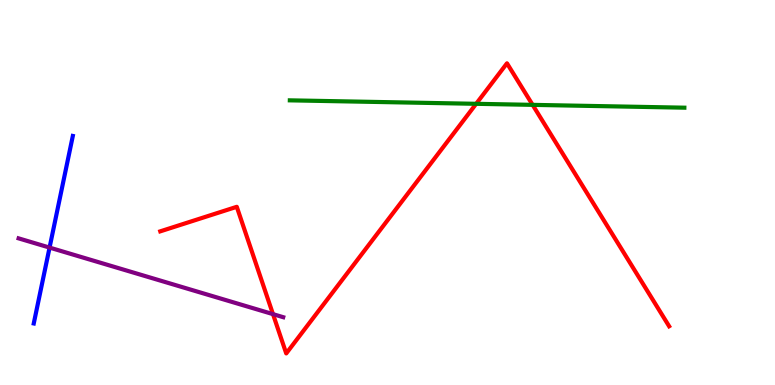[{'lines': ['blue', 'red'], 'intersections': []}, {'lines': ['green', 'red'], 'intersections': [{'x': 6.14, 'y': 7.3}, {'x': 6.87, 'y': 7.28}]}, {'lines': ['purple', 'red'], 'intersections': [{'x': 3.52, 'y': 1.84}]}, {'lines': ['blue', 'green'], 'intersections': []}, {'lines': ['blue', 'purple'], 'intersections': [{'x': 0.64, 'y': 3.57}]}, {'lines': ['green', 'purple'], 'intersections': []}]